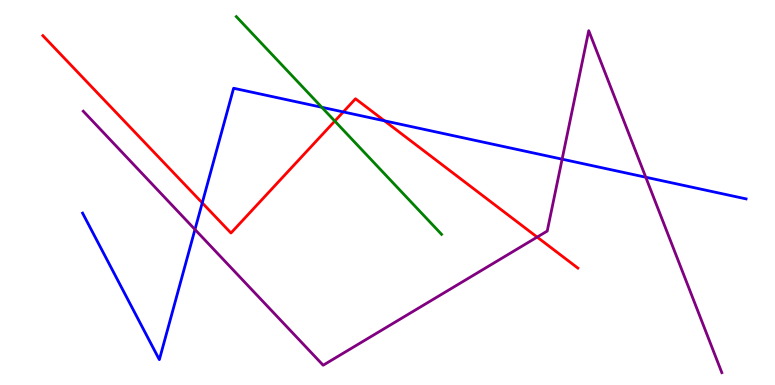[{'lines': ['blue', 'red'], 'intersections': [{'x': 2.61, 'y': 4.73}, {'x': 4.43, 'y': 7.09}, {'x': 4.96, 'y': 6.86}]}, {'lines': ['green', 'red'], 'intersections': [{'x': 4.32, 'y': 6.85}]}, {'lines': ['purple', 'red'], 'intersections': [{'x': 6.93, 'y': 3.84}]}, {'lines': ['blue', 'green'], 'intersections': [{'x': 4.15, 'y': 7.21}]}, {'lines': ['blue', 'purple'], 'intersections': [{'x': 2.52, 'y': 4.04}, {'x': 7.25, 'y': 5.87}, {'x': 8.33, 'y': 5.4}]}, {'lines': ['green', 'purple'], 'intersections': []}]